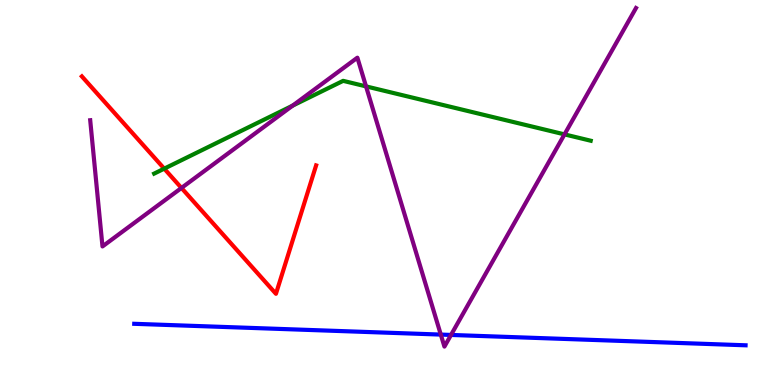[{'lines': ['blue', 'red'], 'intersections': []}, {'lines': ['green', 'red'], 'intersections': [{'x': 2.12, 'y': 5.62}]}, {'lines': ['purple', 'red'], 'intersections': [{'x': 2.34, 'y': 5.12}]}, {'lines': ['blue', 'green'], 'intersections': []}, {'lines': ['blue', 'purple'], 'intersections': [{'x': 5.69, 'y': 1.31}, {'x': 5.82, 'y': 1.3}]}, {'lines': ['green', 'purple'], 'intersections': [{'x': 3.78, 'y': 7.26}, {'x': 4.72, 'y': 7.76}, {'x': 7.28, 'y': 6.51}]}]